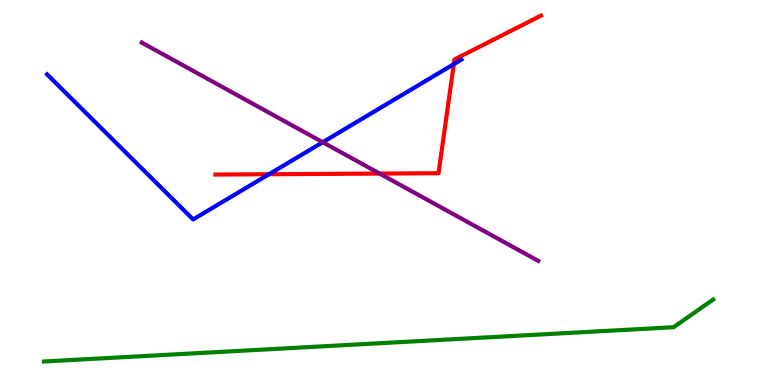[{'lines': ['blue', 'red'], 'intersections': [{'x': 3.47, 'y': 5.47}, {'x': 5.86, 'y': 8.33}]}, {'lines': ['green', 'red'], 'intersections': []}, {'lines': ['purple', 'red'], 'intersections': [{'x': 4.9, 'y': 5.49}]}, {'lines': ['blue', 'green'], 'intersections': []}, {'lines': ['blue', 'purple'], 'intersections': [{'x': 4.16, 'y': 6.31}]}, {'lines': ['green', 'purple'], 'intersections': []}]